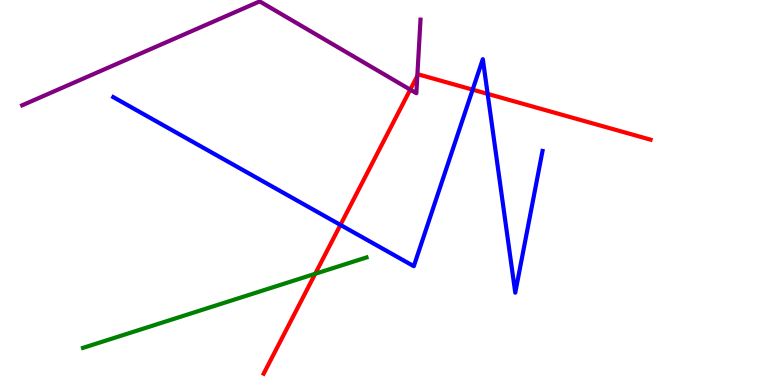[{'lines': ['blue', 'red'], 'intersections': [{'x': 4.39, 'y': 4.16}, {'x': 6.1, 'y': 7.67}, {'x': 6.29, 'y': 7.56}]}, {'lines': ['green', 'red'], 'intersections': [{'x': 4.07, 'y': 2.89}]}, {'lines': ['purple', 'red'], 'intersections': [{'x': 5.29, 'y': 7.67}, {'x': 5.38, 'y': 8.03}]}, {'lines': ['blue', 'green'], 'intersections': []}, {'lines': ['blue', 'purple'], 'intersections': []}, {'lines': ['green', 'purple'], 'intersections': []}]